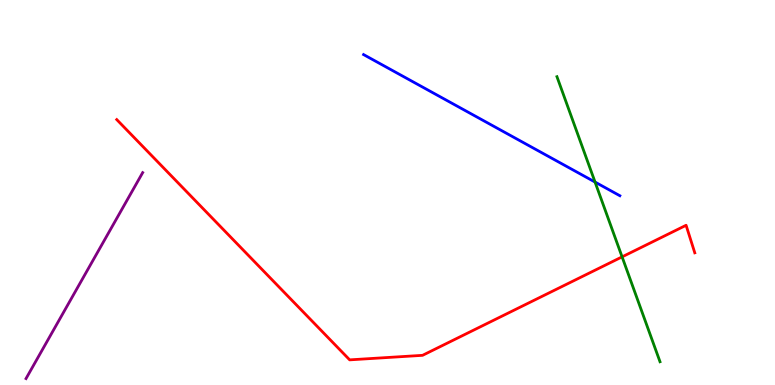[{'lines': ['blue', 'red'], 'intersections': []}, {'lines': ['green', 'red'], 'intersections': [{'x': 8.03, 'y': 3.33}]}, {'lines': ['purple', 'red'], 'intersections': []}, {'lines': ['blue', 'green'], 'intersections': [{'x': 7.68, 'y': 5.27}]}, {'lines': ['blue', 'purple'], 'intersections': []}, {'lines': ['green', 'purple'], 'intersections': []}]